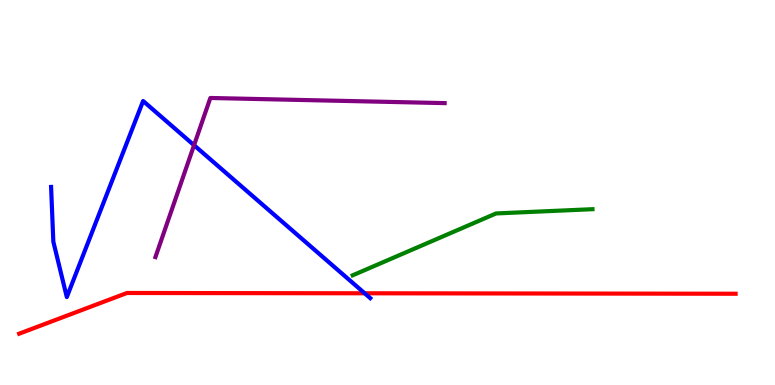[{'lines': ['blue', 'red'], 'intersections': [{'x': 4.71, 'y': 2.38}]}, {'lines': ['green', 'red'], 'intersections': []}, {'lines': ['purple', 'red'], 'intersections': []}, {'lines': ['blue', 'green'], 'intersections': []}, {'lines': ['blue', 'purple'], 'intersections': [{'x': 2.5, 'y': 6.23}]}, {'lines': ['green', 'purple'], 'intersections': []}]